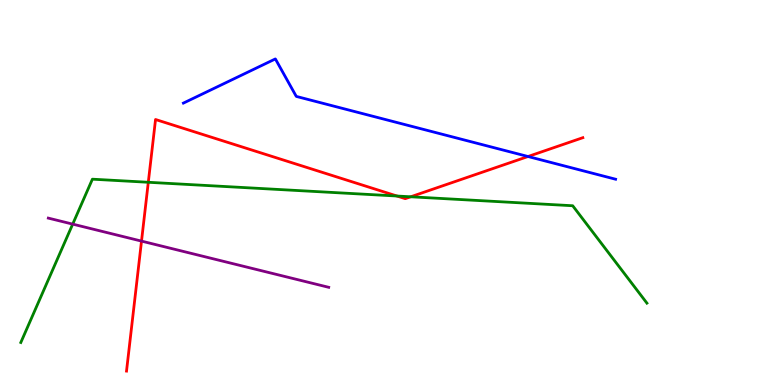[{'lines': ['blue', 'red'], 'intersections': [{'x': 6.81, 'y': 5.93}]}, {'lines': ['green', 'red'], 'intersections': [{'x': 1.91, 'y': 5.27}, {'x': 5.12, 'y': 4.91}, {'x': 5.3, 'y': 4.89}]}, {'lines': ['purple', 'red'], 'intersections': [{'x': 1.83, 'y': 3.74}]}, {'lines': ['blue', 'green'], 'intersections': []}, {'lines': ['blue', 'purple'], 'intersections': []}, {'lines': ['green', 'purple'], 'intersections': [{'x': 0.938, 'y': 4.18}]}]